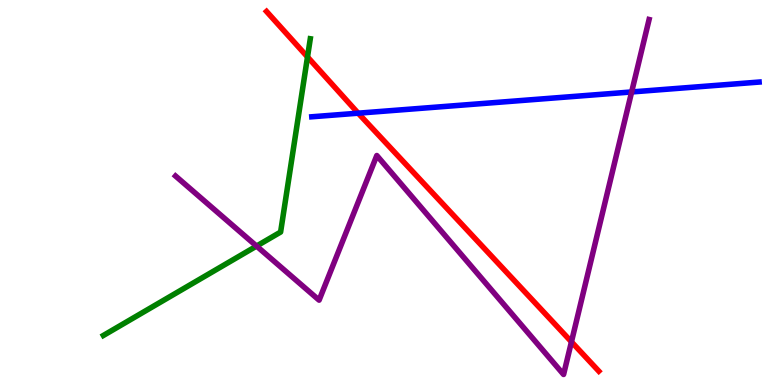[{'lines': ['blue', 'red'], 'intersections': [{'x': 4.62, 'y': 7.06}]}, {'lines': ['green', 'red'], 'intersections': [{'x': 3.97, 'y': 8.52}]}, {'lines': ['purple', 'red'], 'intersections': [{'x': 7.37, 'y': 1.12}]}, {'lines': ['blue', 'green'], 'intersections': []}, {'lines': ['blue', 'purple'], 'intersections': [{'x': 8.15, 'y': 7.61}]}, {'lines': ['green', 'purple'], 'intersections': [{'x': 3.31, 'y': 3.61}]}]